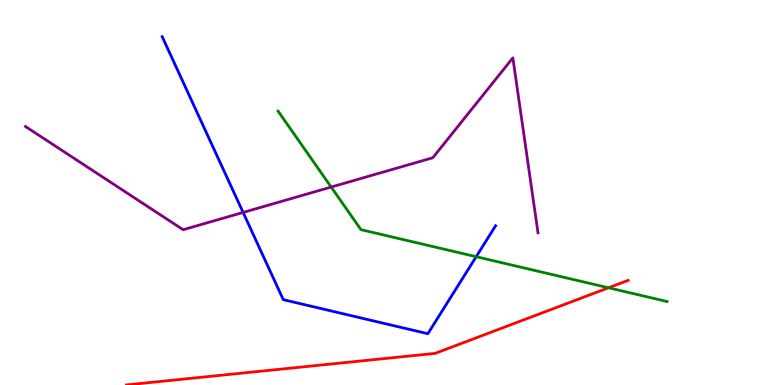[{'lines': ['blue', 'red'], 'intersections': []}, {'lines': ['green', 'red'], 'intersections': [{'x': 7.85, 'y': 2.53}]}, {'lines': ['purple', 'red'], 'intersections': []}, {'lines': ['blue', 'green'], 'intersections': [{'x': 6.14, 'y': 3.33}]}, {'lines': ['blue', 'purple'], 'intersections': [{'x': 3.14, 'y': 4.48}]}, {'lines': ['green', 'purple'], 'intersections': [{'x': 4.27, 'y': 5.14}]}]